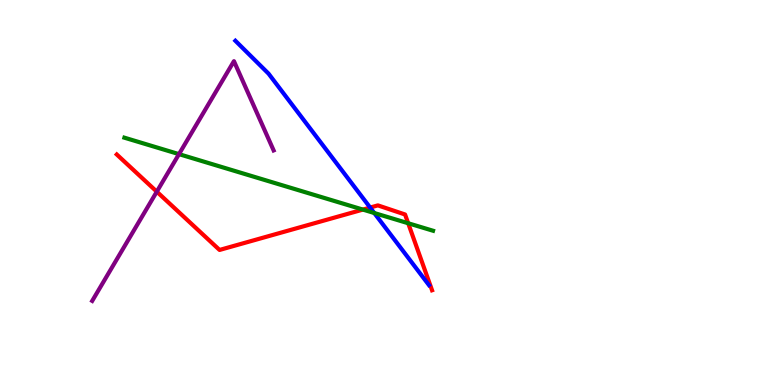[{'lines': ['blue', 'red'], 'intersections': [{'x': 4.78, 'y': 4.61}]}, {'lines': ['green', 'red'], 'intersections': [{'x': 4.68, 'y': 4.56}, {'x': 5.27, 'y': 4.2}]}, {'lines': ['purple', 'red'], 'intersections': [{'x': 2.02, 'y': 5.02}]}, {'lines': ['blue', 'green'], 'intersections': [{'x': 4.83, 'y': 4.47}]}, {'lines': ['blue', 'purple'], 'intersections': []}, {'lines': ['green', 'purple'], 'intersections': [{'x': 2.31, 'y': 6.0}]}]